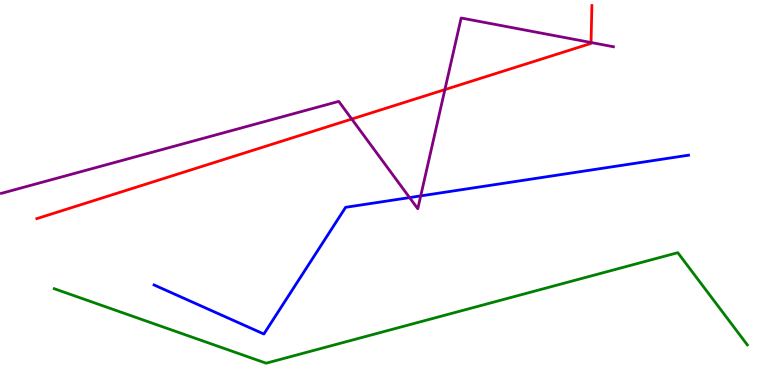[{'lines': ['blue', 'red'], 'intersections': []}, {'lines': ['green', 'red'], 'intersections': []}, {'lines': ['purple', 'red'], 'intersections': [{'x': 4.54, 'y': 6.91}, {'x': 5.74, 'y': 7.67}, {'x': 7.63, 'y': 8.9}]}, {'lines': ['blue', 'green'], 'intersections': []}, {'lines': ['blue', 'purple'], 'intersections': [{'x': 5.28, 'y': 4.87}, {'x': 5.43, 'y': 4.91}]}, {'lines': ['green', 'purple'], 'intersections': []}]